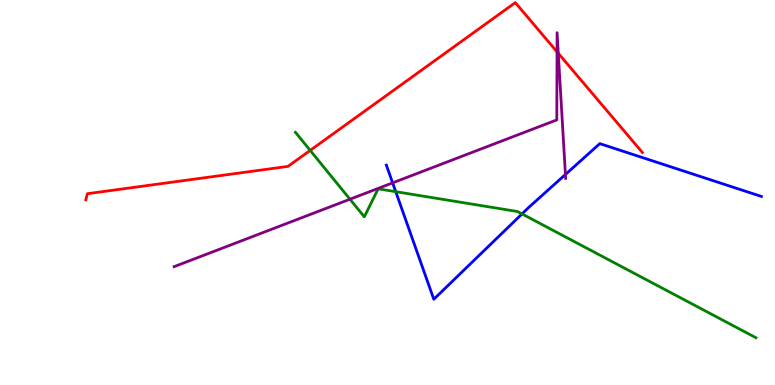[{'lines': ['blue', 'red'], 'intersections': []}, {'lines': ['green', 'red'], 'intersections': [{'x': 4.0, 'y': 6.09}]}, {'lines': ['purple', 'red'], 'intersections': [{'x': 7.19, 'y': 8.65}, {'x': 7.2, 'y': 8.62}]}, {'lines': ['blue', 'green'], 'intersections': [{'x': 5.11, 'y': 5.02}, {'x': 6.74, 'y': 4.44}]}, {'lines': ['blue', 'purple'], 'intersections': [{'x': 5.07, 'y': 5.25}, {'x': 7.3, 'y': 5.47}]}, {'lines': ['green', 'purple'], 'intersections': [{'x': 4.52, 'y': 4.83}]}]